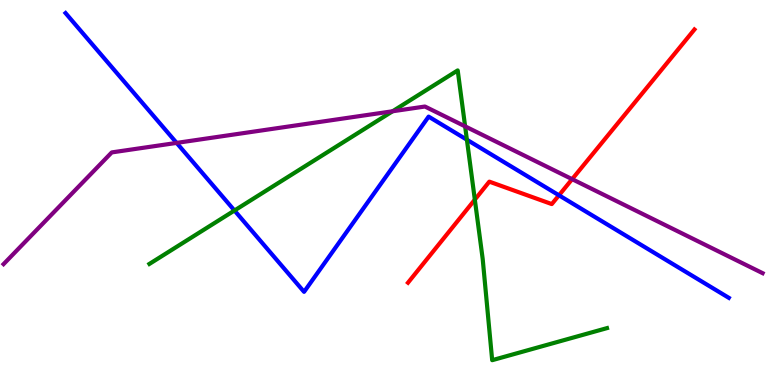[{'lines': ['blue', 'red'], 'intersections': [{'x': 7.21, 'y': 4.93}]}, {'lines': ['green', 'red'], 'intersections': [{'x': 6.13, 'y': 4.81}]}, {'lines': ['purple', 'red'], 'intersections': [{'x': 7.38, 'y': 5.35}]}, {'lines': ['blue', 'green'], 'intersections': [{'x': 3.03, 'y': 4.53}, {'x': 6.02, 'y': 6.37}]}, {'lines': ['blue', 'purple'], 'intersections': [{'x': 2.28, 'y': 6.29}]}, {'lines': ['green', 'purple'], 'intersections': [{'x': 5.07, 'y': 7.11}, {'x': 6.0, 'y': 6.72}]}]